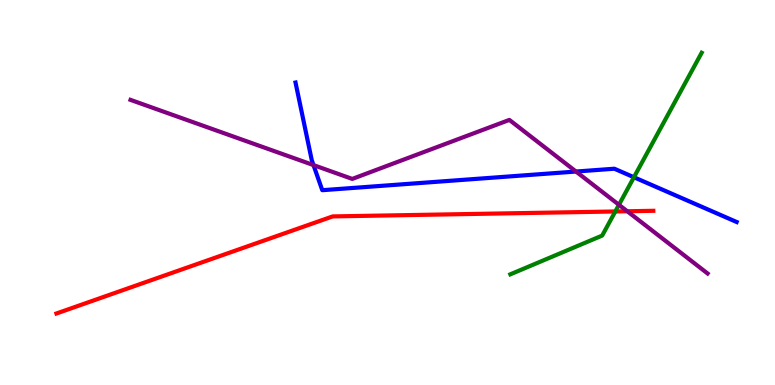[{'lines': ['blue', 'red'], 'intersections': []}, {'lines': ['green', 'red'], 'intersections': [{'x': 7.94, 'y': 4.51}]}, {'lines': ['purple', 'red'], 'intersections': [{'x': 8.09, 'y': 4.51}]}, {'lines': ['blue', 'green'], 'intersections': [{'x': 8.18, 'y': 5.4}]}, {'lines': ['blue', 'purple'], 'intersections': [{'x': 4.05, 'y': 5.71}, {'x': 7.43, 'y': 5.54}]}, {'lines': ['green', 'purple'], 'intersections': [{'x': 7.99, 'y': 4.68}]}]